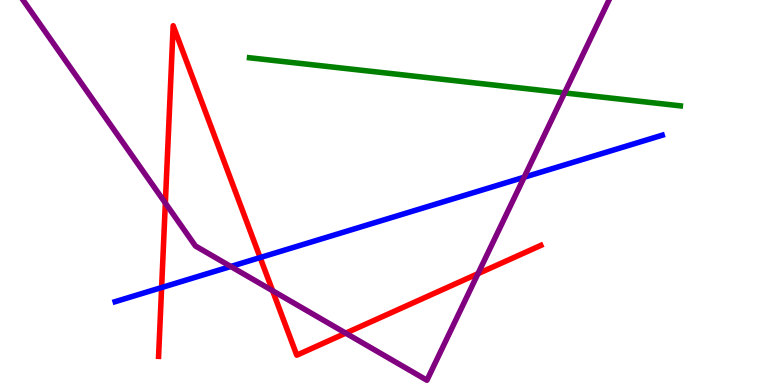[{'lines': ['blue', 'red'], 'intersections': [{'x': 2.09, 'y': 2.53}, {'x': 3.36, 'y': 3.31}]}, {'lines': ['green', 'red'], 'intersections': []}, {'lines': ['purple', 'red'], 'intersections': [{'x': 2.13, 'y': 4.73}, {'x': 3.52, 'y': 2.45}, {'x': 4.46, 'y': 1.35}, {'x': 6.17, 'y': 2.89}]}, {'lines': ['blue', 'green'], 'intersections': []}, {'lines': ['blue', 'purple'], 'intersections': [{'x': 2.98, 'y': 3.08}, {'x': 6.76, 'y': 5.4}]}, {'lines': ['green', 'purple'], 'intersections': [{'x': 7.28, 'y': 7.59}]}]